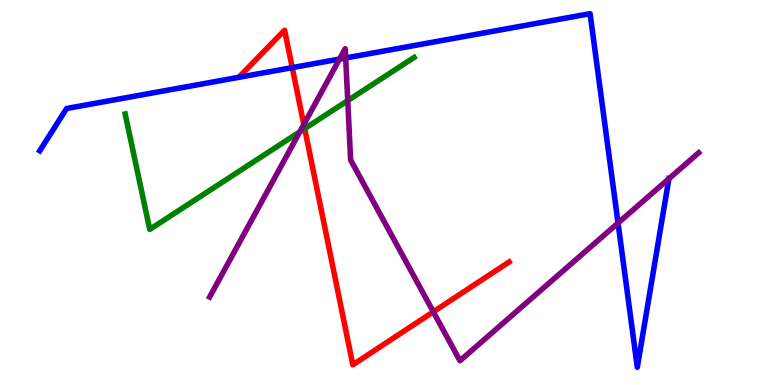[{'lines': ['blue', 'red'], 'intersections': [{'x': 3.77, 'y': 8.24}]}, {'lines': ['green', 'red'], 'intersections': [{'x': 3.93, 'y': 6.66}]}, {'lines': ['purple', 'red'], 'intersections': [{'x': 3.92, 'y': 6.77}, {'x': 5.59, 'y': 1.9}]}, {'lines': ['blue', 'green'], 'intersections': []}, {'lines': ['blue', 'purple'], 'intersections': [{'x': 4.38, 'y': 8.47}, {'x': 4.46, 'y': 8.49}, {'x': 7.97, 'y': 4.21}, {'x': 8.63, 'y': 5.36}]}, {'lines': ['green', 'purple'], 'intersections': [{'x': 3.87, 'y': 6.58}, {'x': 4.49, 'y': 7.39}]}]